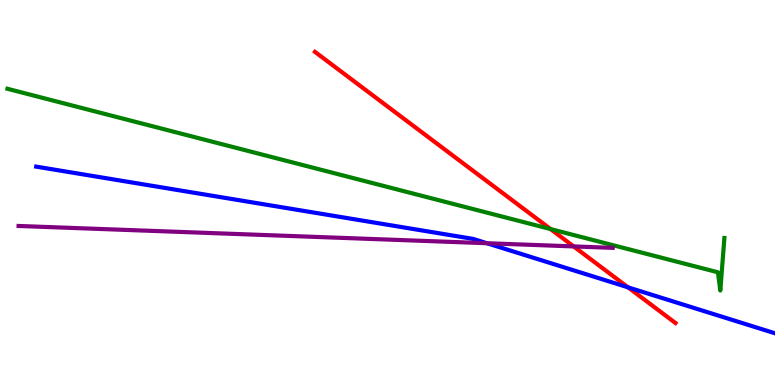[{'lines': ['blue', 'red'], 'intersections': [{'x': 8.1, 'y': 2.54}]}, {'lines': ['green', 'red'], 'intersections': [{'x': 7.1, 'y': 4.05}]}, {'lines': ['purple', 'red'], 'intersections': [{'x': 7.4, 'y': 3.6}]}, {'lines': ['blue', 'green'], 'intersections': []}, {'lines': ['blue', 'purple'], 'intersections': [{'x': 6.28, 'y': 3.68}]}, {'lines': ['green', 'purple'], 'intersections': []}]